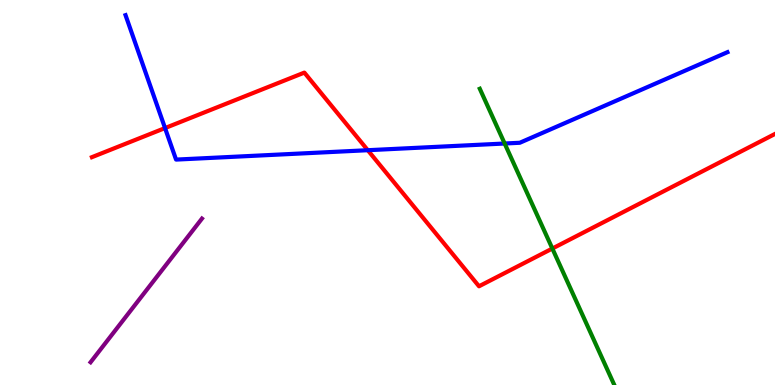[{'lines': ['blue', 'red'], 'intersections': [{'x': 2.13, 'y': 6.67}, {'x': 4.75, 'y': 6.1}]}, {'lines': ['green', 'red'], 'intersections': [{'x': 7.13, 'y': 3.54}]}, {'lines': ['purple', 'red'], 'intersections': []}, {'lines': ['blue', 'green'], 'intersections': [{'x': 6.51, 'y': 6.27}]}, {'lines': ['blue', 'purple'], 'intersections': []}, {'lines': ['green', 'purple'], 'intersections': []}]